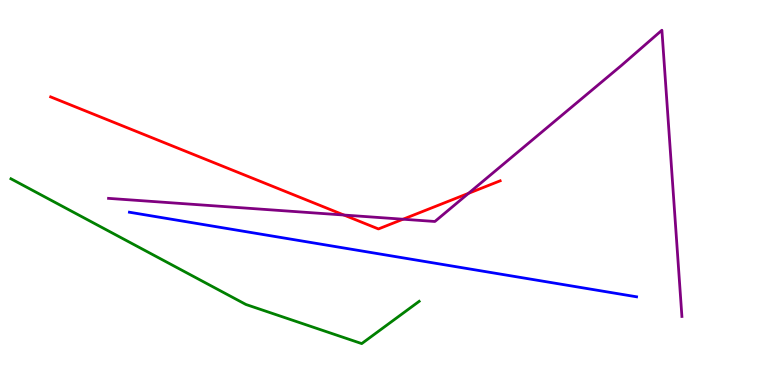[{'lines': ['blue', 'red'], 'intersections': []}, {'lines': ['green', 'red'], 'intersections': []}, {'lines': ['purple', 'red'], 'intersections': [{'x': 4.44, 'y': 4.41}, {'x': 5.2, 'y': 4.31}, {'x': 6.05, 'y': 4.98}]}, {'lines': ['blue', 'green'], 'intersections': []}, {'lines': ['blue', 'purple'], 'intersections': []}, {'lines': ['green', 'purple'], 'intersections': []}]